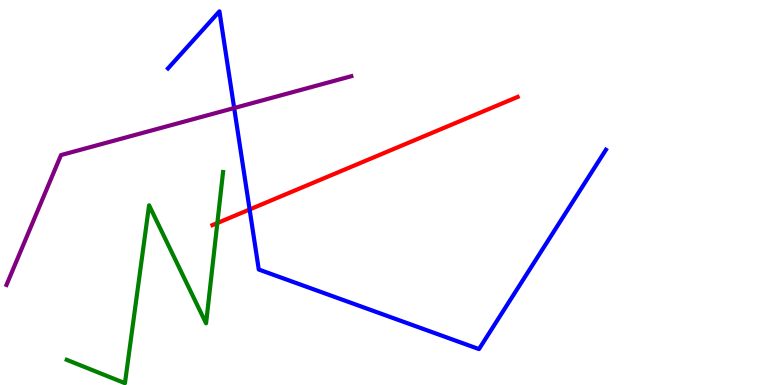[{'lines': ['blue', 'red'], 'intersections': [{'x': 3.22, 'y': 4.56}]}, {'lines': ['green', 'red'], 'intersections': [{'x': 2.8, 'y': 4.21}]}, {'lines': ['purple', 'red'], 'intersections': []}, {'lines': ['blue', 'green'], 'intersections': []}, {'lines': ['blue', 'purple'], 'intersections': [{'x': 3.02, 'y': 7.19}]}, {'lines': ['green', 'purple'], 'intersections': []}]